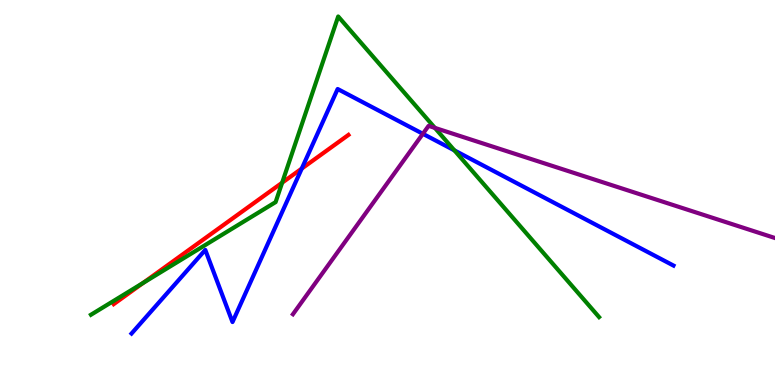[{'lines': ['blue', 'red'], 'intersections': [{'x': 3.89, 'y': 5.62}]}, {'lines': ['green', 'red'], 'intersections': [{'x': 1.85, 'y': 2.65}, {'x': 3.64, 'y': 5.25}]}, {'lines': ['purple', 'red'], 'intersections': []}, {'lines': ['blue', 'green'], 'intersections': [{'x': 5.86, 'y': 6.09}]}, {'lines': ['blue', 'purple'], 'intersections': [{'x': 5.46, 'y': 6.52}]}, {'lines': ['green', 'purple'], 'intersections': [{'x': 5.61, 'y': 6.68}]}]